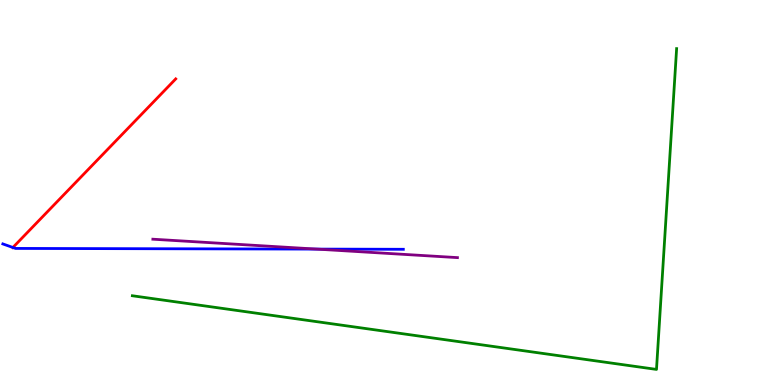[{'lines': ['blue', 'red'], 'intersections': [{'x': 0.166, 'y': 3.57}]}, {'lines': ['green', 'red'], 'intersections': []}, {'lines': ['purple', 'red'], 'intersections': []}, {'lines': ['blue', 'green'], 'intersections': []}, {'lines': ['blue', 'purple'], 'intersections': [{'x': 4.08, 'y': 3.53}]}, {'lines': ['green', 'purple'], 'intersections': []}]